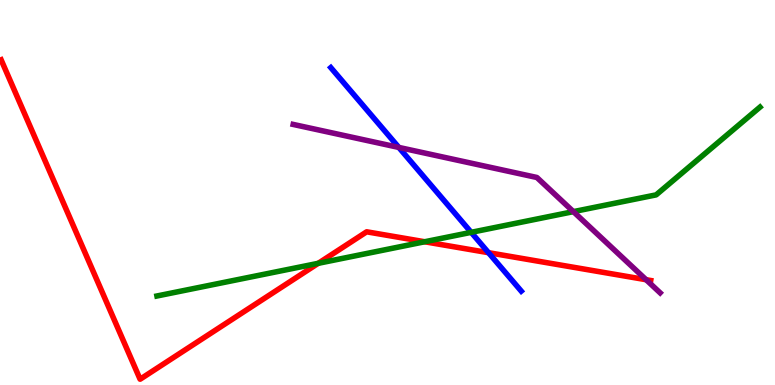[{'lines': ['blue', 'red'], 'intersections': [{'x': 6.3, 'y': 3.44}]}, {'lines': ['green', 'red'], 'intersections': [{'x': 4.11, 'y': 3.16}, {'x': 5.48, 'y': 3.72}]}, {'lines': ['purple', 'red'], 'intersections': [{'x': 8.34, 'y': 2.73}]}, {'lines': ['blue', 'green'], 'intersections': [{'x': 6.08, 'y': 3.97}]}, {'lines': ['blue', 'purple'], 'intersections': [{'x': 5.15, 'y': 6.17}]}, {'lines': ['green', 'purple'], 'intersections': [{'x': 7.4, 'y': 4.5}]}]